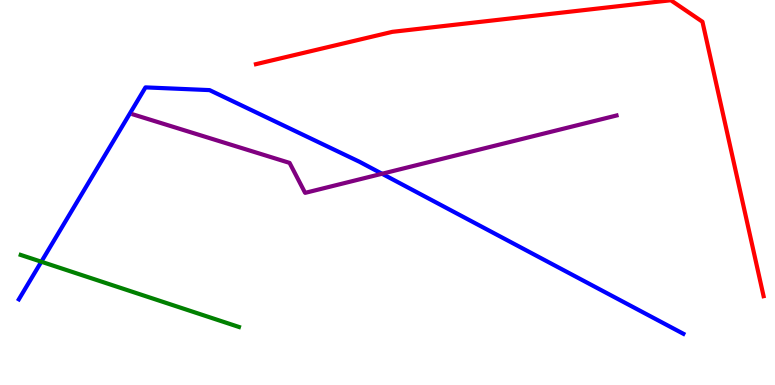[{'lines': ['blue', 'red'], 'intersections': []}, {'lines': ['green', 'red'], 'intersections': []}, {'lines': ['purple', 'red'], 'intersections': []}, {'lines': ['blue', 'green'], 'intersections': [{'x': 0.533, 'y': 3.2}]}, {'lines': ['blue', 'purple'], 'intersections': [{'x': 4.93, 'y': 5.49}]}, {'lines': ['green', 'purple'], 'intersections': []}]